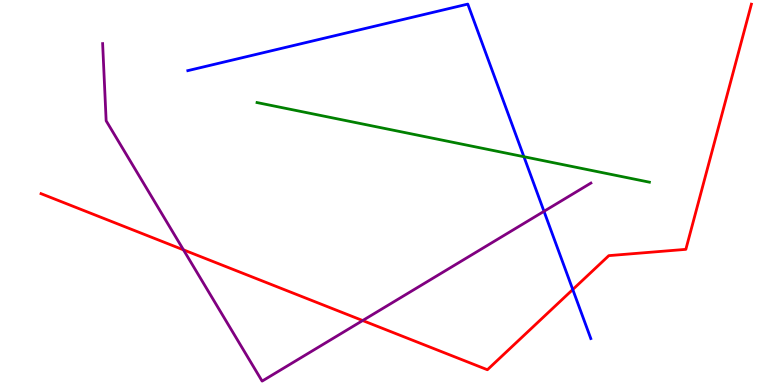[{'lines': ['blue', 'red'], 'intersections': [{'x': 7.39, 'y': 2.48}]}, {'lines': ['green', 'red'], 'intersections': []}, {'lines': ['purple', 'red'], 'intersections': [{'x': 2.37, 'y': 3.51}, {'x': 4.68, 'y': 1.67}]}, {'lines': ['blue', 'green'], 'intersections': [{'x': 6.76, 'y': 5.93}]}, {'lines': ['blue', 'purple'], 'intersections': [{'x': 7.02, 'y': 4.51}]}, {'lines': ['green', 'purple'], 'intersections': []}]